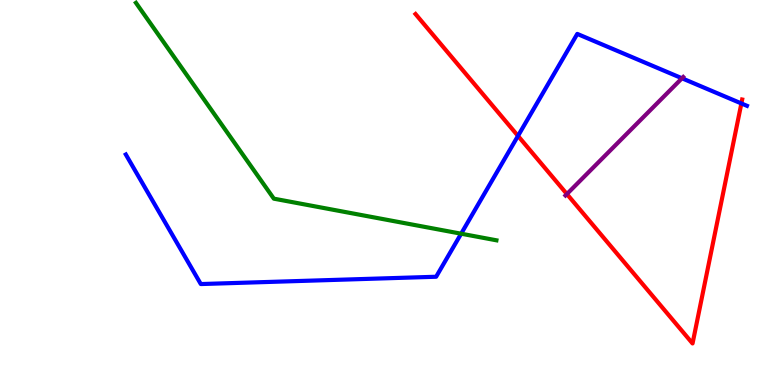[{'lines': ['blue', 'red'], 'intersections': [{'x': 6.68, 'y': 6.47}, {'x': 9.57, 'y': 7.31}]}, {'lines': ['green', 'red'], 'intersections': []}, {'lines': ['purple', 'red'], 'intersections': [{'x': 7.31, 'y': 4.96}]}, {'lines': ['blue', 'green'], 'intersections': [{'x': 5.95, 'y': 3.93}]}, {'lines': ['blue', 'purple'], 'intersections': [{'x': 8.8, 'y': 7.97}]}, {'lines': ['green', 'purple'], 'intersections': []}]